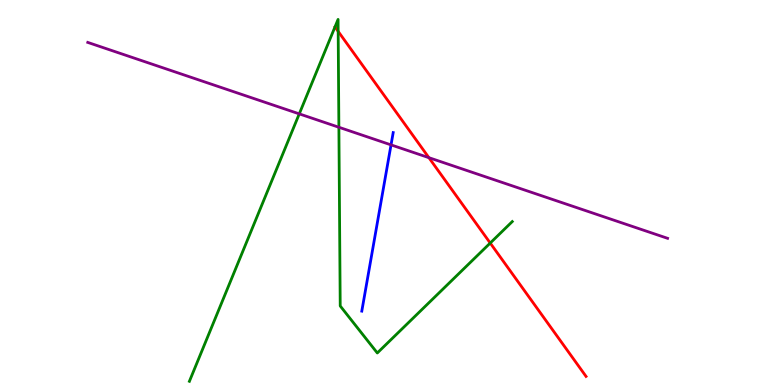[{'lines': ['blue', 'red'], 'intersections': []}, {'lines': ['green', 'red'], 'intersections': [{'x': 4.36, 'y': 9.18}, {'x': 6.33, 'y': 3.69}]}, {'lines': ['purple', 'red'], 'intersections': [{'x': 5.53, 'y': 5.9}]}, {'lines': ['blue', 'green'], 'intersections': []}, {'lines': ['blue', 'purple'], 'intersections': [{'x': 5.05, 'y': 6.24}]}, {'lines': ['green', 'purple'], 'intersections': [{'x': 3.86, 'y': 7.04}, {'x': 4.37, 'y': 6.69}]}]